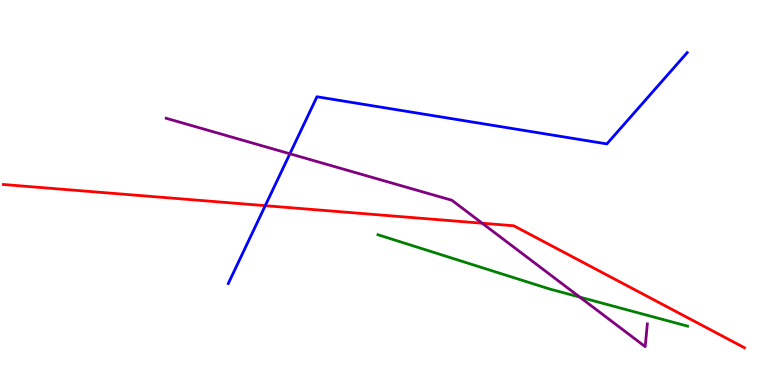[{'lines': ['blue', 'red'], 'intersections': [{'x': 3.42, 'y': 4.66}]}, {'lines': ['green', 'red'], 'intersections': []}, {'lines': ['purple', 'red'], 'intersections': [{'x': 6.22, 'y': 4.2}]}, {'lines': ['blue', 'green'], 'intersections': []}, {'lines': ['blue', 'purple'], 'intersections': [{'x': 3.74, 'y': 6.01}]}, {'lines': ['green', 'purple'], 'intersections': [{'x': 7.48, 'y': 2.28}]}]